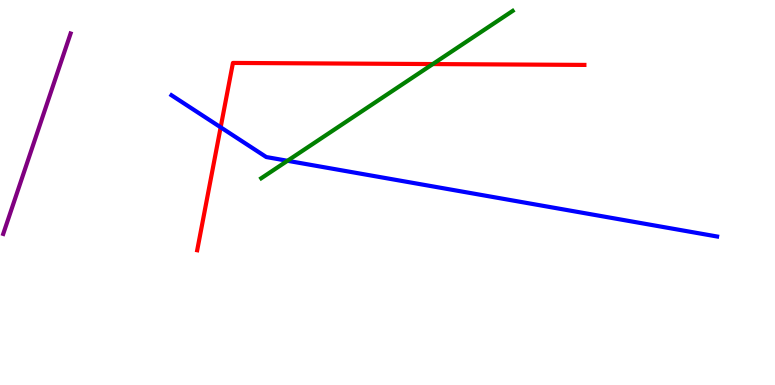[{'lines': ['blue', 'red'], 'intersections': [{'x': 2.85, 'y': 6.69}]}, {'lines': ['green', 'red'], 'intersections': [{'x': 5.58, 'y': 8.34}]}, {'lines': ['purple', 'red'], 'intersections': []}, {'lines': ['blue', 'green'], 'intersections': [{'x': 3.71, 'y': 5.82}]}, {'lines': ['blue', 'purple'], 'intersections': []}, {'lines': ['green', 'purple'], 'intersections': []}]